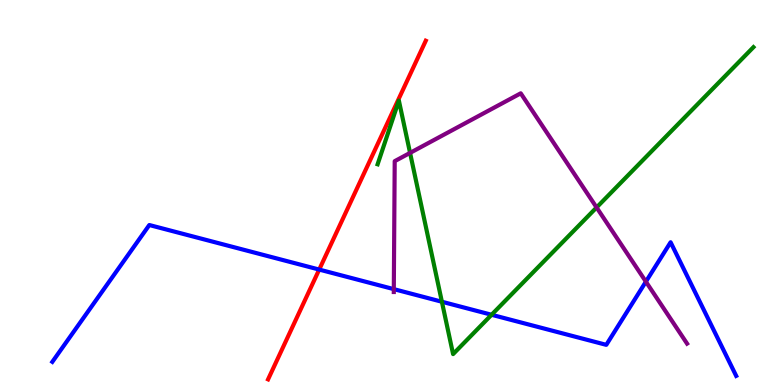[{'lines': ['blue', 'red'], 'intersections': [{'x': 4.12, 'y': 3.0}]}, {'lines': ['green', 'red'], 'intersections': []}, {'lines': ['purple', 'red'], 'intersections': []}, {'lines': ['blue', 'green'], 'intersections': [{'x': 5.7, 'y': 2.16}, {'x': 6.34, 'y': 1.82}]}, {'lines': ['blue', 'purple'], 'intersections': [{'x': 5.08, 'y': 2.49}, {'x': 8.33, 'y': 2.68}]}, {'lines': ['green', 'purple'], 'intersections': [{'x': 5.29, 'y': 6.03}, {'x': 7.7, 'y': 4.61}]}]